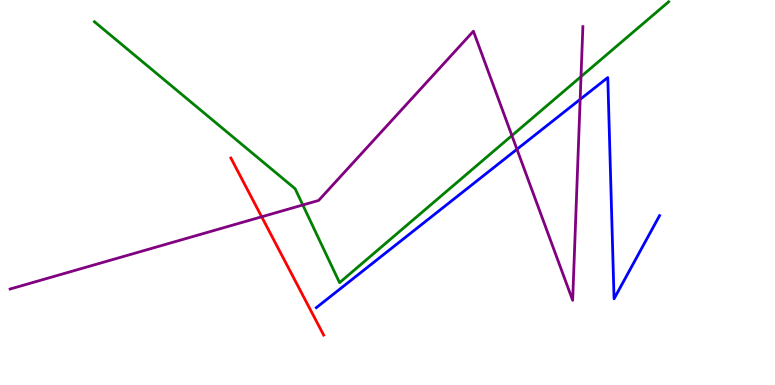[{'lines': ['blue', 'red'], 'intersections': []}, {'lines': ['green', 'red'], 'intersections': []}, {'lines': ['purple', 'red'], 'intersections': [{'x': 3.38, 'y': 4.37}]}, {'lines': ['blue', 'green'], 'intersections': []}, {'lines': ['blue', 'purple'], 'intersections': [{'x': 6.67, 'y': 6.12}, {'x': 7.49, 'y': 7.42}]}, {'lines': ['green', 'purple'], 'intersections': [{'x': 3.91, 'y': 4.68}, {'x': 6.61, 'y': 6.48}, {'x': 7.5, 'y': 8.01}]}]